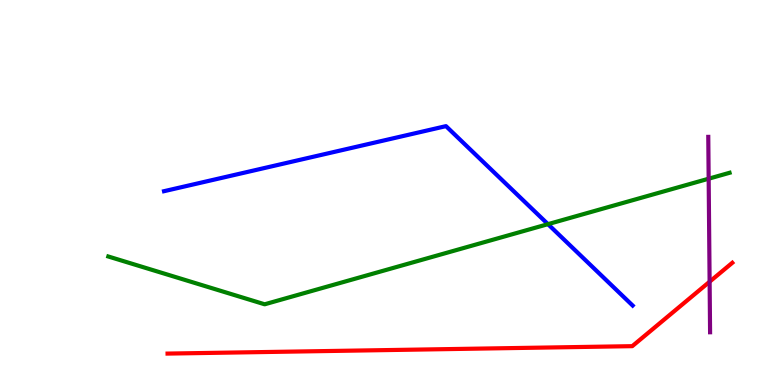[{'lines': ['blue', 'red'], 'intersections': []}, {'lines': ['green', 'red'], 'intersections': []}, {'lines': ['purple', 'red'], 'intersections': [{'x': 9.16, 'y': 2.68}]}, {'lines': ['blue', 'green'], 'intersections': [{'x': 7.07, 'y': 4.18}]}, {'lines': ['blue', 'purple'], 'intersections': []}, {'lines': ['green', 'purple'], 'intersections': [{'x': 9.14, 'y': 5.36}]}]